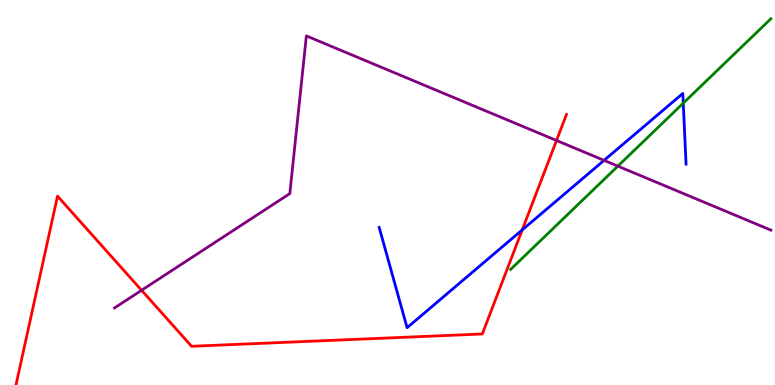[{'lines': ['blue', 'red'], 'intersections': [{'x': 6.74, 'y': 4.03}]}, {'lines': ['green', 'red'], 'intersections': []}, {'lines': ['purple', 'red'], 'intersections': [{'x': 1.83, 'y': 2.46}, {'x': 7.18, 'y': 6.35}]}, {'lines': ['blue', 'green'], 'intersections': [{'x': 8.82, 'y': 7.32}]}, {'lines': ['blue', 'purple'], 'intersections': [{'x': 7.79, 'y': 5.83}]}, {'lines': ['green', 'purple'], 'intersections': [{'x': 7.97, 'y': 5.68}]}]